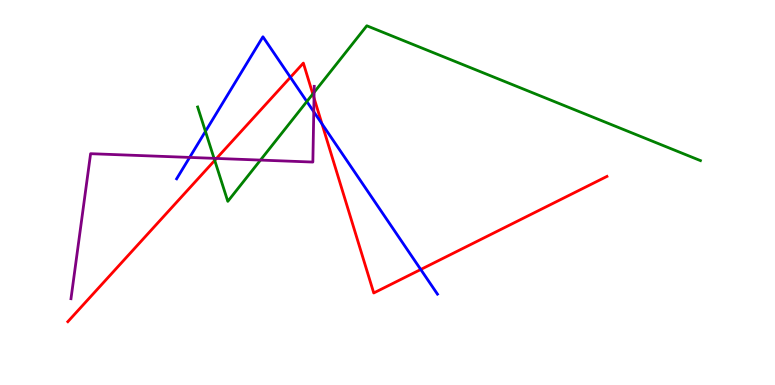[{'lines': ['blue', 'red'], 'intersections': [{'x': 3.75, 'y': 7.99}, {'x': 4.15, 'y': 6.78}, {'x': 5.43, 'y': 3.0}]}, {'lines': ['green', 'red'], 'intersections': [{'x': 2.77, 'y': 5.83}, {'x': 4.04, 'y': 7.56}]}, {'lines': ['purple', 'red'], 'intersections': [{'x': 2.79, 'y': 5.88}, {'x': 4.05, 'y': 7.46}]}, {'lines': ['blue', 'green'], 'intersections': [{'x': 2.65, 'y': 6.59}, {'x': 3.96, 'y': 7.36}]}, {'lines': ['blue', 'purple'], 'intersections': [{'x': 2.45, 'y': 5.91}, {'x': 4.05, 'y': 7.1}]}, {'lines': ['green', 'purple'], 'intersections': [{'x': 2.76, 'y': 5.89}, {'x': 3.36, 'y': 5.84}, {'x': 4.05, 'y': 7.6}]}]